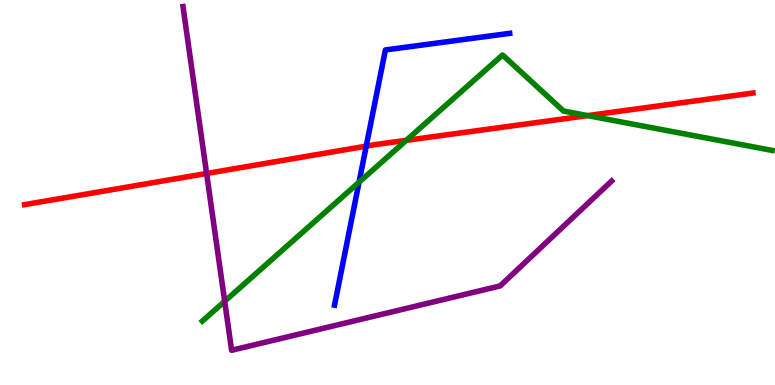[{'lines': ['blue', 'red'], 'intersections': [{'x': 4.73, 'y': 6.2}]}, {'lines': ['green', 'red'], 'intersections': [{'x': 5.24, 'y': 6.35}, {'x': 7.58, 'y': 7.0}]}, {'lines': ['purple', 'red'], 'intersections': [{'x': 2.67, 'y': 5.49}]}, {'lines': ['blue', 'green'], 'intersections': [{'x': 4.63, 'y': 5.27}]}, {'lines': ['blue', 'purple'], 'intersections': []}, {'lines': ['green', 'purple'], 'intersections': [{'x': 2.9, 'y': 2.17}]}]